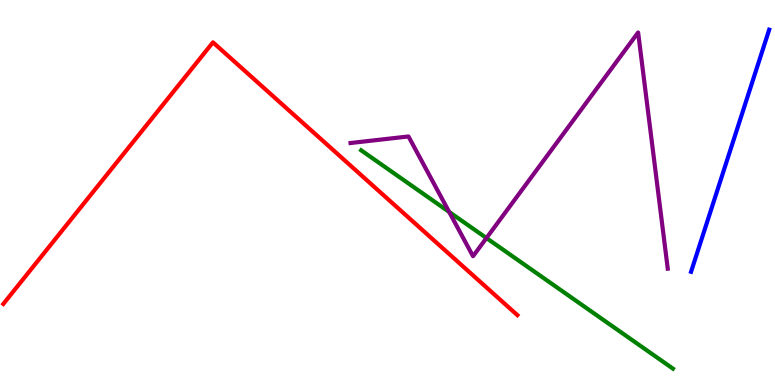[{'lines': ['blue', 'red'], 'intersections': []}, {'lines': ['green', 'red'], 'intersections': []}, {'lines': ['purple', 'red'], 'intersections': []}, {'lines': ['blue', 'green'], 'intersections': []}, {'lines': ['blue', 'purple'], 'intersections': []}, {'lines': ['green', 'purple'], 'intersections': [{'x': 5.8, 'y': 4.5}, {'x': 6.28, 'y': 3.82}]}]